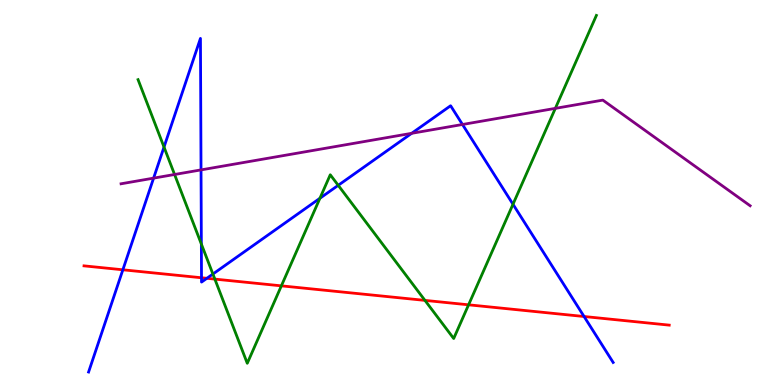[{'lines': ['blue', 'red'], 'intersections': [{'x': 1.59, 'y': 2.99}, {'x': 2.6, 'y': 2.79}, {'x': 2.67, 'y': 2.77}, {'x': 7.54, 'y': 1.78}]}, {'lines': ['green', 'red'], 'intersections': [{'x': 2.77, 'y': 2.75}, {'x': 3.63, 'y': 2.58}, {'x': 5.48, 'y': 2.2}, {'x': 6.05, 'y': 2.08}]}, {'lines': ['purple', 'red'], 'intersections': []}, {'lines': ['blue', 'green'], 'intersections': [{'x': 2.12, 'y': 6.18}, {'x': 2.6, 'y': 3.66}, {'x': 2.75, 'y': 2.88}, {'x': 4.13, 'y': 4.85}, {'x': 4.36, 'y': 5.19}, {'x': 6.62, 'y': 4.69}]}, {'lines': ['blue', 'purple'], 'intersections': [{'x': 1.98, 'y': 5.37}, {'x': 2.59, 'y': 5.59}, {'x': 5.31, 'y': 6.54}, {'x': 5.97, 'y': 6.77}]}, {'lines': ['green', 'purple'], 'intersections': [{'x': 2.25, 'y': 5.47}, {'x': 7.17, 'y': 7.19}]}]